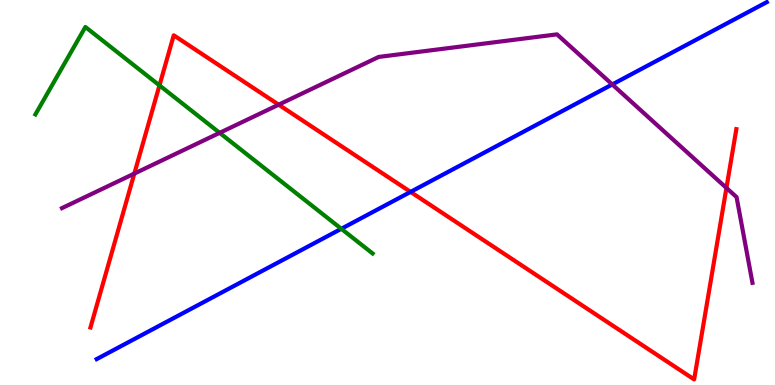[{'lines': ['blue', 'red'], 'intersections': [{'x': 5.3, 'y': 5.02}]}, {'lines': ['green', 'red'], 'intersections': [{'x': 2.06, 'y': 7.78}]}, {'lines': ['purple', 'red'], 'intersections': [{'x': 1.73, 'y': 5.49}, {'x': 3.6, 'y': 7.28}, {'x': 9.37, 'y': 5.12}]}, {'lines': ['blue', 'green'], 'intersections': [{'x': 4.4, 'y': 4.06}]}, {'lines': ['blue', 'purple'], 'intersections': [{'x': 7.9, 'y': 7.81}]}, {'lines': ['green', 'purple'], 'intersections': [{'x': 2.83, 'y': 6.55}]}]